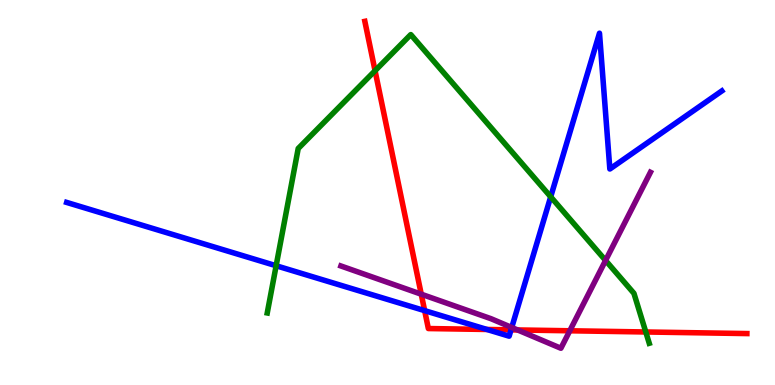[{'lines': ['blue', 'red'], 'intersections': [{'x': 5.48, 'y': 1.93}, {'x': 6.28, 'y': 1.44}, {'x': 6.59, 'y': 1.43}]}, {'lines': ['green', 'red'], 'intersections': [{'x': 4.84, 'y': 8.16}, {'x': 8.33, 'y': 1.38}]}, {'lines': ['purple', 'red'], 'intersections': [{'x': 5.44, 'y': 2.36}, {'x': 6.68, 'y': 1.43}, {'x': 7.35, 'y': 1.41}]}, {'lines': ['blue', 'green'], 'intersections': [{'x': 3.56, 'y': 3.1}, {'x': 7.11, 'y': 4.89}]}, {'lines': ['blue', 'purple'], 'intersections': [{'x': 6.6, 'y': 1.49}]}, {'lines': ['green', 'purple'], 'intersections': [{'x': 7.81, 'y': 3.24}]}]